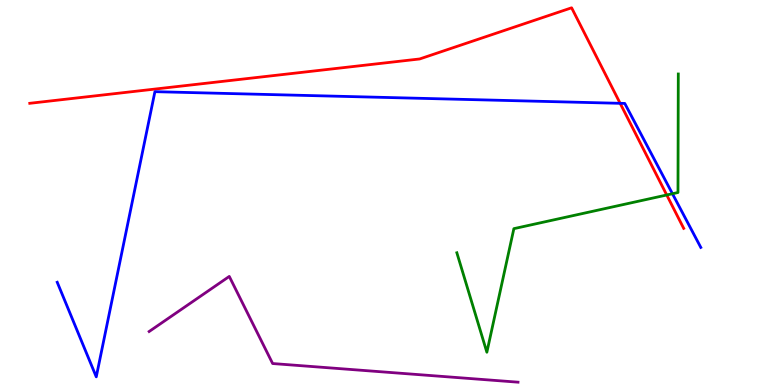[{'lines': ['blue', 'red'], 'intersections': [{'x': 8.0, 'y': 7.32}]}, {'lines': ['green', 'red'], 'intersections': [{'x': 8.6, 'y': 4.94}]}, {'lines': ['purple', 'red'], 'intersections': []}, {'lines': ['blue', 'green'], 'intersections': [{'x': 8.68, 'y': 4.97}]}, {'lines': ['blue', 'purple'], 'intersections': []}, {'lines': ['green', 'purple'], 'intersections': []}]